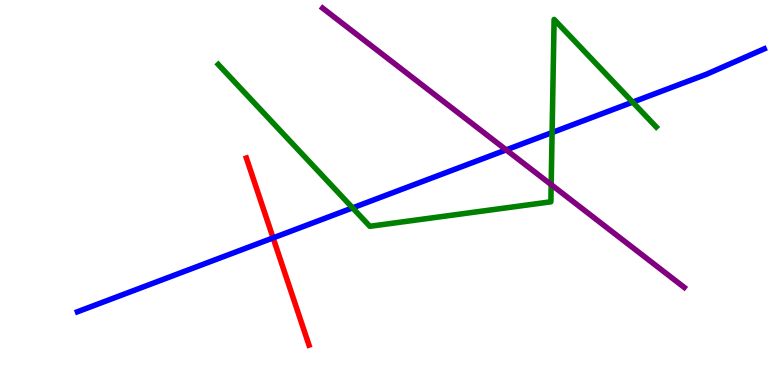[{'lines': ['blue', 'red'], 'intersections': [{'x': 3.52, 'y': 3.82}]}, {'lines': ['green', 'red'], 'intersections': []}, {'lines': ['purple', 'red'], 'intersections': []}, {'lines': ['blue', 'green'], 'intersections': [{'x': 4.55, 'y': 4.6}, {'x': 7.12, 'y': 6.56}, {'x': 8.16, 'y': 7.35}]}, {'lines': ['blue', 'purple'], 'intersections': [{'x': 6.53, 'y': 6.11}]}, {'lines': ['green', 'purple'], 'intersections': [{'x': 7.11, 'y': 5.2}]}]